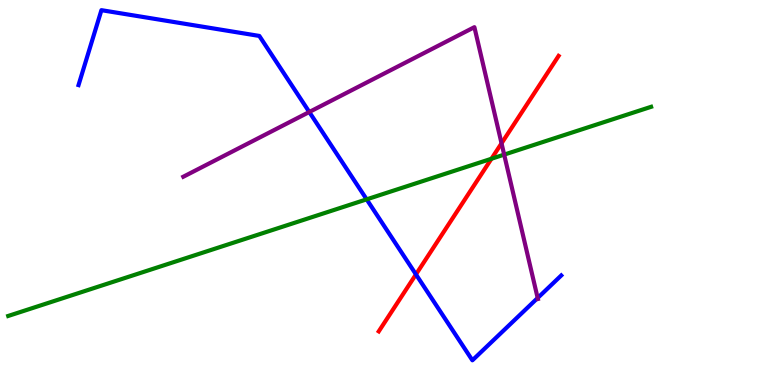[{'lines': ['blue', 'red'], 'intersections': [{'x': 5.37, 'y': 2.87}]}, {'lines': ['green', 'red'], 'intersections': [{'x': 6.34, 'y': 5.88}]}, {'lines': ['purple', 'red'], 'intersections': [{'x': 6.47, 'y': 6.28}]}, {'lines': ['blue', 'green'], 'intersections': [{'x': 4.73, 'y': 4.82}]}, {'lines': ['blue', 'purple'], 'intersections': [{'x': 3.99, 'y': 7.09}, {'x': 6.94, 'y': 2.26}]}, {'lines': ['green', 'purple'], 'intersections': [{'x': 6.51, 'y': 5.98}]}]